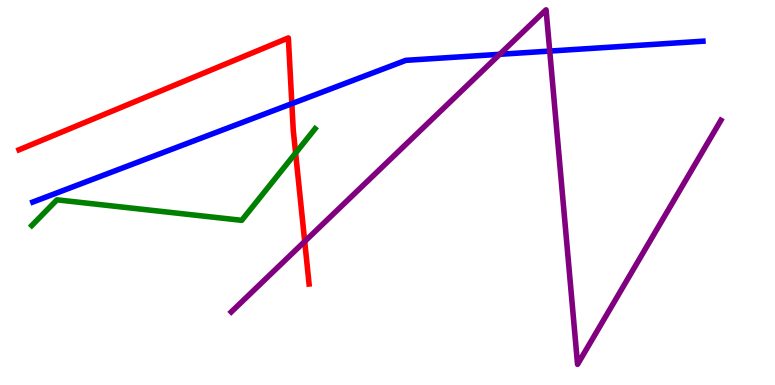[{'lines': ['blue', 'red'], 'intersections': [{'x': 3.77, 'y': 7.31}]}, {'lines': ['green', 'red'], 'intersections': [{'x': 3.81, 'y': 6.02}]}, {'lines': ['purple', 'red'], 'intersections': [{'x': 3.93, 'y': 3.73}]}, {'lines': ['blue', 'green'], 'intersections': []}, {'lines': ['blue', 'purple'], 'intersections': [{'x': 6.45, 'y': 8.59}, {'x': 7.09, 'y': 8.67}]}, {'lines': ['green', 'purple'], 'intersections': []}]